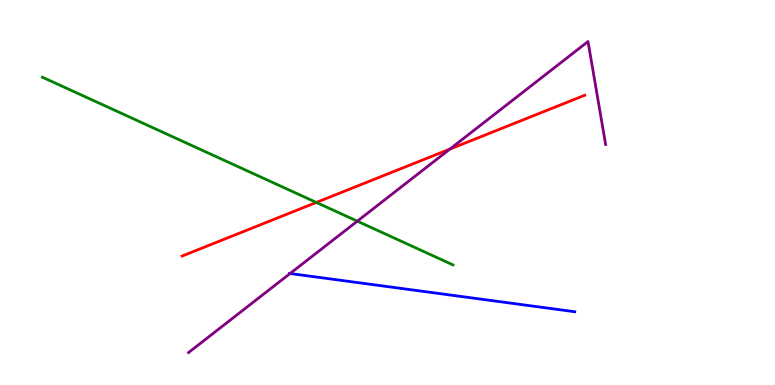[{'lines': ['blue', 'red'], 'intersections': []}, {'lines': ['green', 'red'], 'intersections': [{'x': 4.08, 'y': 4.74}]}, {'lines': ['purple', 'red'], 'intersections': [{'x': 5.8, 'y': 6.13}]}, {'lines': ['blue', 'green'], 'intersections': []}, {'lines': ['blue', 'purple'], 'intersections': [{'x': 3.74, 'y': 2.9}]}, {'lines': ['green', 'purple'], 'intersections': [{'x': 4.61, 'y': 4.26}]}]